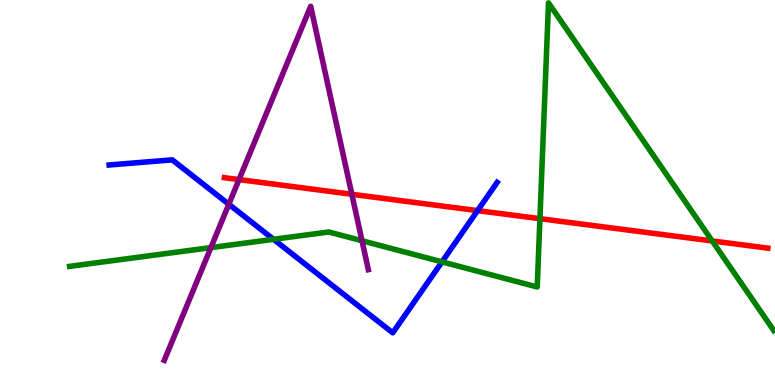[{'lines': ['blue', 'red'], 'intersections': [{'x': 6.16, 'y': 4.53}]}, {'lines': ['green', 'red'], 'intersections': [{'x': 6.97, 'y': 4.32}, {'x': 9.19, 'y': 3.74}]}, {'lines': ['purple', 'red'], 'intersections': [{'x': 3.08, 'y': 5.34}, {'x': 4.54, 'y': 4.95}]}, {'lines': ['blue', 'green'], 'intersections': [{'x': 3.53, 'y': 3.78}, {'x': 5.7, 'y': 3.2}]}, {'lines': ['blue', 'purple'], 'intersections': [{'x': 2.95, 'y': 4.7}]}, {'lines': ['green', 'purple'], 'intersections': [{'x': 2.72, 'y': 3.57}, {'x': 4.67, 'y': 3.75}]}]